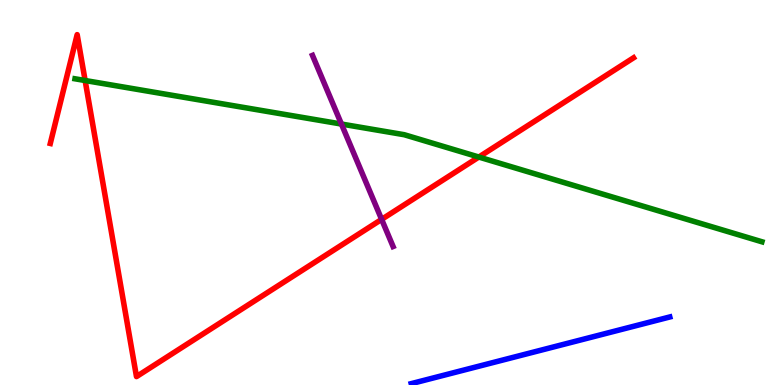[{'lines': ['blue', 'red'], 'intersections': []}, {'lines': ['green', 'red'], 'intersections': [{'x': 1.1, 'y': 7.91}, {'x': 6.18, 'y': 5.92}]}, {'lines': ['purple', 'red'], 'intersections': [{'x': 4.92, 'y': 4.3}]}, {'lines': ['blue', 'green'], 'intersections': []}, {'lines': ['blue', 'purple'], 'intersections': []}, {'lines': ['green', 'purple'], 'intersections': [{'x': 4.41, 'y': 6.78}]}]